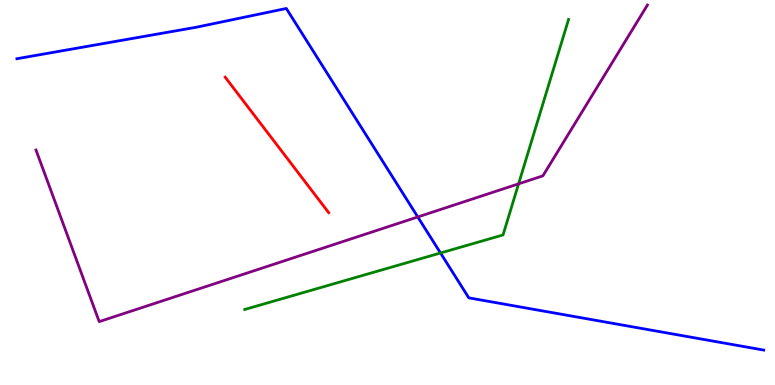[{'lines': ['blue', 'red'], 'intersections': []}, {'lines': ['green', 'red'], 'intersections': []}, {'lines': ['purple', 'red'], 'intersections': []}, {'lines': ['blue', 'green'], 'intersections': [{'x': 5.68, 'y': 3.43}]}, {'lines': ['blue', 'purple'], 'intersections': [{'x': 5.39, 'y': 4.36}]}, {'lines': ['green', 'purple'], 'intersections': [{'x': 6.69, 'y': 5.22}]}]